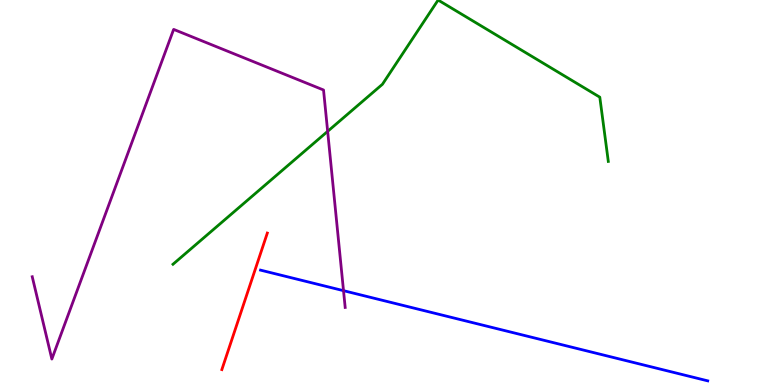[{'lines': ['blue', 'red'], 'intersections': []}, {'lines': ['green', 'red'], 'intersections': []}, {'lines': ['purple', 'red'], 'intersections': []}, {'lines': ['blue', 'green'], 'intersections': []}, {'lines': ['blue', 'purple'], 'intersections': [{'x': 4.43, 'y': 2.45}]}, {'lines': ['green', 'purple'], 'intersections': [{'x': 4.23, 'y': 6.59}]}]